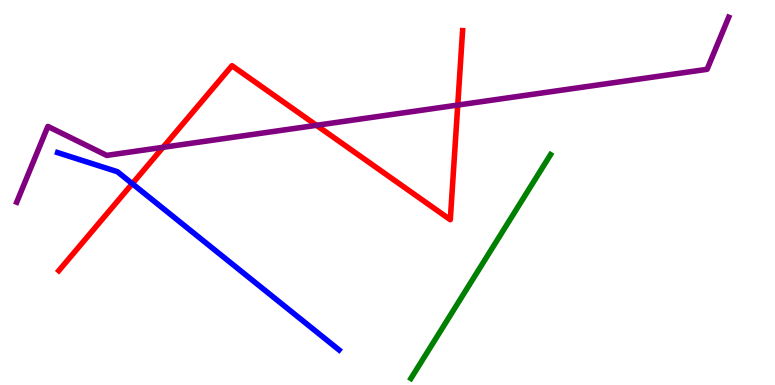[{'lines': ['blue', 'red'], 'intersections': [{'x': 1.71, 'y': 5.23}]}, {'lines': ['green', 'red'], 'intersections': []}, {'lines': ['purple', 'red'], 'intersections': [{'x': 2.1, 'y': 6.17}, {'x': 4.08, 'y': 6.75}, {'x': 5.91, 'y': 7.27}]}, {'lines': ['blue', 'green'], 'intersections': []}, {'lines': ['blue', 'purple'], 'intersections': []}, {'lines': ['green', 'purple'], 'intersections': []}]